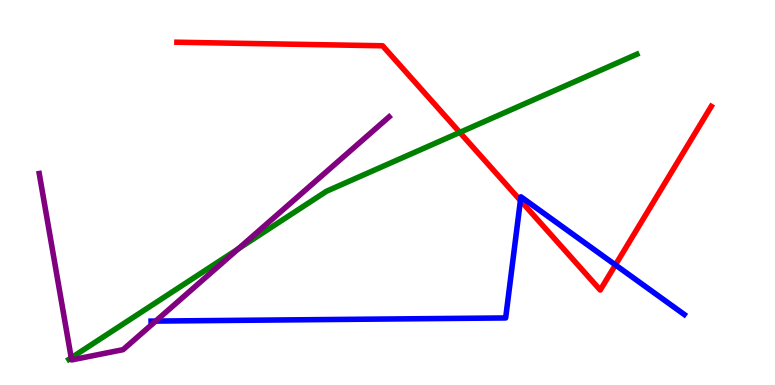[{'lines': ['blue', 'red'], 'intersections': [{'x': 6.72, 'y': 4.79}, {'x': 7.94, 'y': 3.12}]}, {'lines': ['green', 'red'], 'intersections': [{'x': 5.93, 'y': 6.56}]}, {'lines': ['purple', 'red'], 'intersections': []}, {'lines': ['blue', 'green'], 'intersections': []}, {'lines': ['blue', 'purple'], 'intersections': [{'x': 2.01, 'y': 1.66}]}, {'lines': ['green', 'purple'], 'intersections': [{'x': 0.919, 'y': 0.705}, {'x': 3.08, 'y': 3.54}]}]